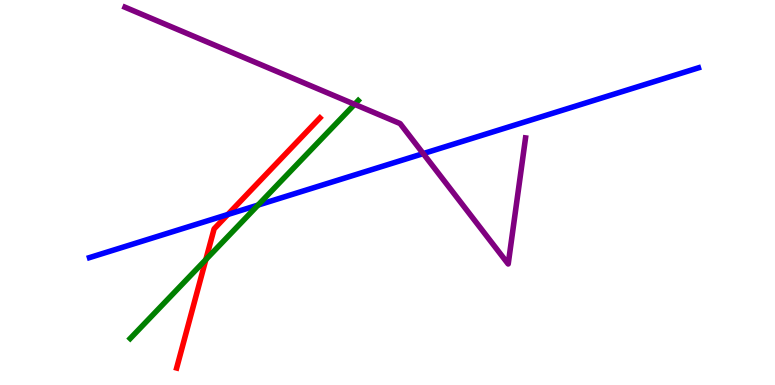[{'lines': ['blue', 'red'], 'intersections': [{'x': 2.94, 'y': 4.43}]}, {'lines': ['green', 'red'], 'intersections': [{'x': 2.66, 'y': 3.26}]}, {'lines': ['purple', 'red'], 'intersections': []}, {'lines': ['blue', 'green'], 'intersections': [{'x': 3.33, 'y': 4.67}]}, {'lines': ['blue', 'purple'], 'intersections': [{'x': 5.46, 'y': 6.01}]}, {'lines': ['green', 'purple'], 'intersections': [{'x': 4.58, 'y': 7.29}]}]